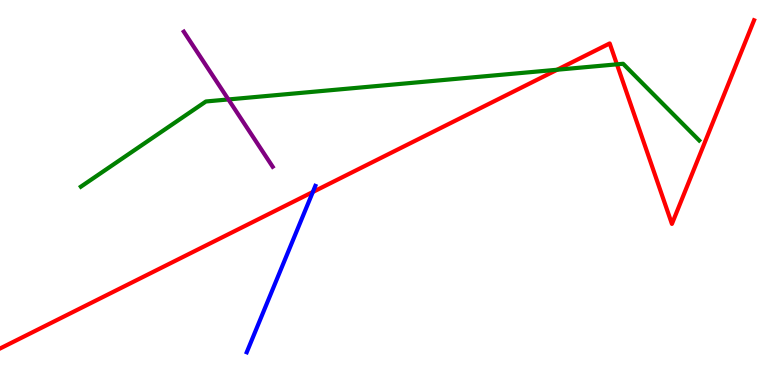[{'lines': ['blue', 'red'], 'intersections': [{'x': 4.04, 'y': 5.01}]}, {'lines': ['green', 'red'], 'intersections': [{'x': 7.19, 'y': 8.19}, {'x': 7.96, 'y': 8.33}]}, {'lines': ['purple', 'red'], 'intersections': []}, {'lines': ['blue', 'green'], 'intersections': []}, {'lines': ['blue', 'purple'], 'intersections': []}, {'lines': ['green', 'purple'], 'intersections': [{'x': 2.95, 'y': 7.42}]}]